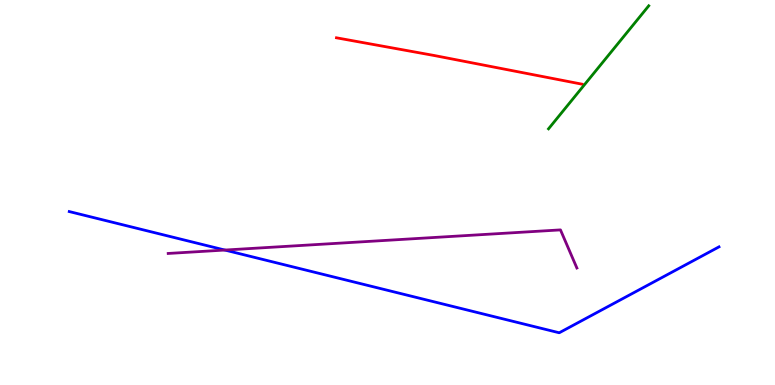[{'lines': ['blue', 'red'], 'intersections': []}, {'lines': ['green', 'red'], 'intersections': []}, {'lines': ['purple', 'red'], 'intersections': []}, {'lines': ['blue', 'green'], 'intersections': []}, {'lines': ['blue', 'purple'], 'intersections': [{'x': 2.9, 'y': 3.51}]}, {'lines': ['green', 'purple'], 'intersections': []}]